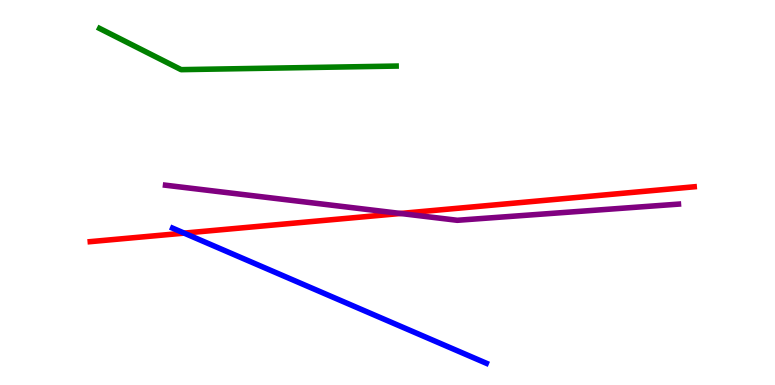[{'lines': ['blue', 'red'], 'intersections': [{'x': 2.38, 'y': 3.94}]}, {'lines': ['green', 'red'], 'intersections': []}, {'lines': ['purple', 'red'], 'intersections': [{'x': 5.17, 'y': 4.46}]}, {'lines': ['blue', 'green'], 'intersections': []}, {'lines': ['blue', 'purple'], 'intersections': []}, {'lines': ['green', 'purple'], 'intersections': []}]